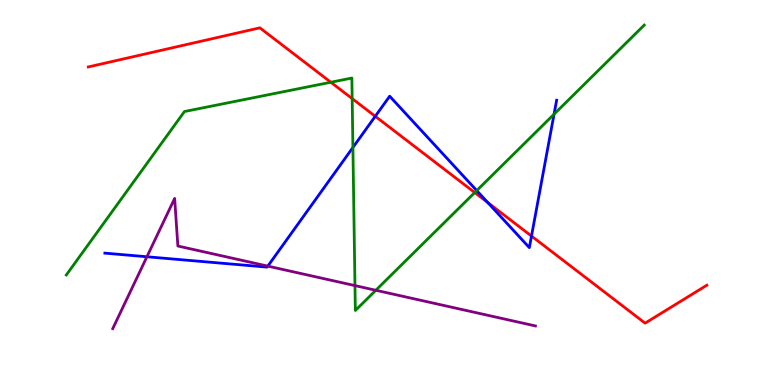[{'lines': ['blue', 'red'], 'intersections': [{'x': 4.84, 'y': 6.98}, {'x': 6.29, 'y': 4.74}, {'x': 6.86, 'y': 3.87}]}, {'lines': ['green', 'red'], 'intersections': [{'x': 4.27, 'y': 7.86}, {'x': 4.54, 'y': 7.44}, {'x': 6.13, 'y': 5.0}]}, {'lines': ['purple', 'red'], 'intersections': []}, {'lines': ['blue', 'green'], 'intersections': [{'x': 4.55, 'y': 6.17}, {'x': 6.15, 'y': 5.05}, {'x': 7.15, 'y': 7.03}]}, {'lines': ['blue', 'purple'], 'intersections': [{'x': 1.9, 'y': 3.33}, {'x': 3.46, 'y': 3.09}]}, {'lines': ['green', 'purple'], 'intersections': [{'x': 4.58, 'y': 2.58}, {'x': 4.85, 'y': 2.46}]}]